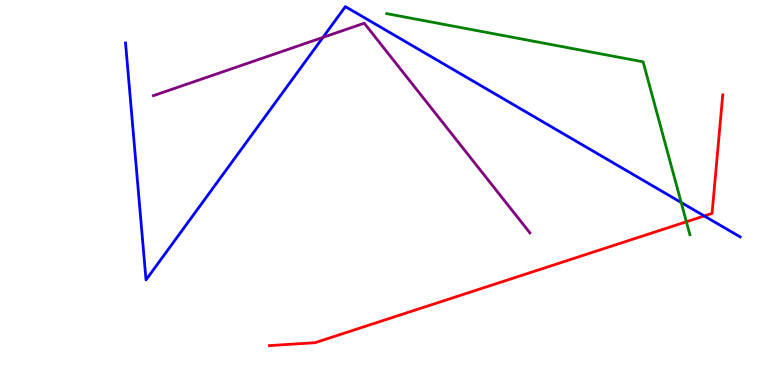[{'lines': ['blue', 'red'], 'intersections': [{'x': 9.09, 'y': 4.39}]}, {'lines': ['green', 'red'], 'intersections': [{'x': 8.86, 'y': 4.24}]}, {'lines': ['purple', 'red'], 'intersections': []}, {'lines': ['blue', 'green'], 'intersections': [{'x': 8.79, 'y': 4.74}]}, {'lines': ['blue', 'purple'], 'intersections': [{'x': 4.17, 'y': 9.03}]}, {'lines': ['green', 'purple'], 'intersections': []}]